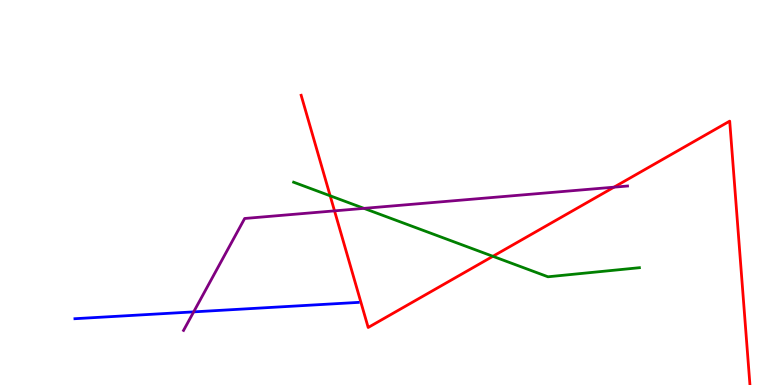[{'lines': ['blue', 'red'], 'intersections': []}, {'lines': ['green', 'red'], 'intersections': [{'x': 4.26, 'y': 4.91}, {'x': 6.36, 'y': 3.34}]}, {'lines': ['purple', 'red'], 'intersections': [{'x': 4.32, 'y': 4.52}, {'x': 7.92, 'y': 5.14}]}, {'lines': ['blue', 'green'], 'intersections': []}, {'lines': ['blue', 'purple'], 'intersections': [{'x': 2.5, 'y': 1.9}]}, {'lines': ['green', 'purple'], 'intersections': [{'x': 4.7, 'y': 4.59}]}]